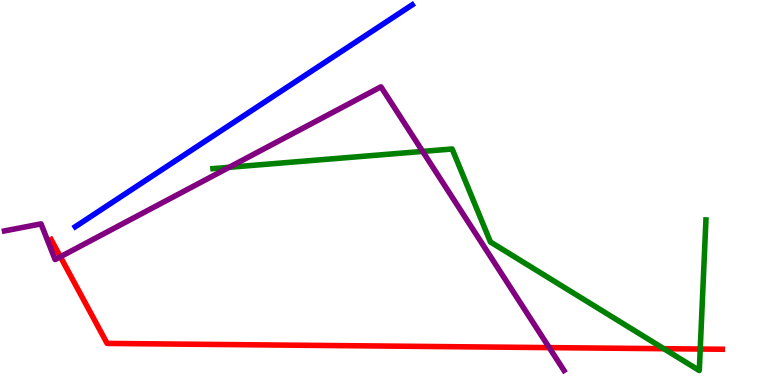[{'lines': ['blue', 'red'], 'intersections': []}, {'lines': ['green', 'red'], 'intersections': [{'x': 8.57, 'y': 0.943}, {'x': 9.04, 'y': 0.934}]}, {'lines': ['purple', 'red'], 'intersections': [{'x': 0.779, 'y': 3.33}, {'x': 7.09, 'y': 0.971}]}, {'lines': ['blue', 'green'], 'intersections': []}, {'lines': ['blue', 'purple'], 'intersections': []}, {'lines': ['green', 'purple'], 'intersections': [{'x': 2.96, 'y': 5.65}, {'x': 5.45, 'y': 6.07}]}]